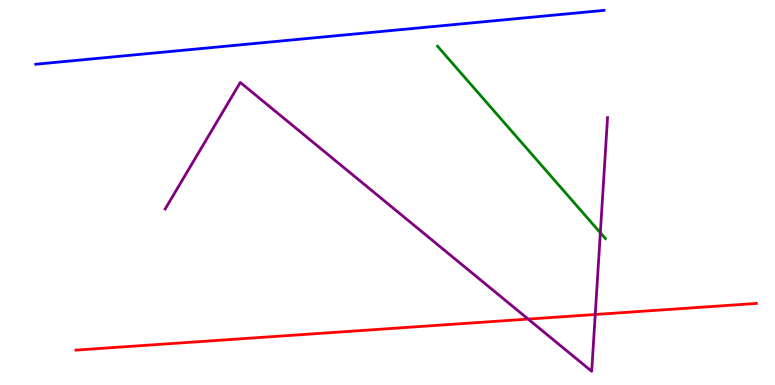[{'lines': ['blue', 'red'], 'intersections': []}, {'lines': ['green', 'red'], 'intersections': []}, {'lines': ['purple', 'red'], 'intersections': [{'x': 6.82, 'y': 1.71}, {'x': 7.68, 'y': 1.83}]}, {'lines': ['blue', 'green'], 'intersections': []}, {'lines': ['blue', 'purple'], 'intersections': []}, {'lines': ['green', 'purple'], 'intersections': [{'x': 7.75, 'y': 3.95}]}]